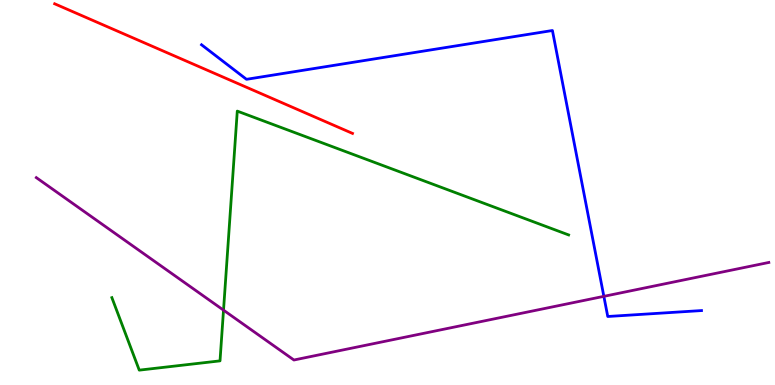[{'lines': ['blue', 'red'], 'intersections': []}, {'lines': ['green', 'red'], 'intersections': []}, {'lines': ['purple', 'red'], 'intersections': []}, {'lines': ['blue', 'green'], 'intersections': []}, {'lines': ['blue', 'purple'], 'intersections': [{'x': 7.79, 'y': 2.3}]}, {'lines': ['green', 'purple'], 'intersections': [{'x': 2.88, 'y': 1.94}]}]